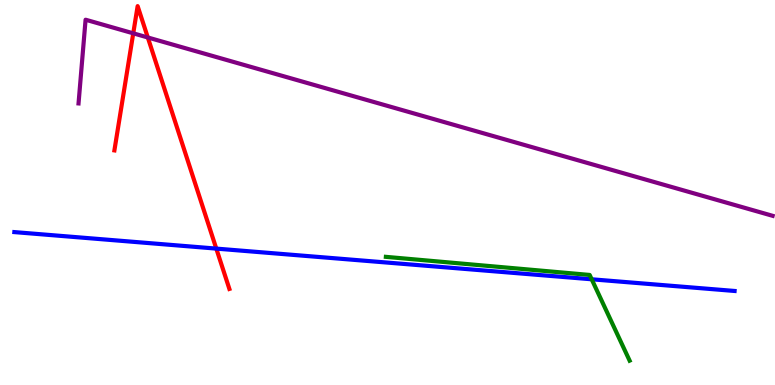[{'lines': ['blue', 'red'], 'intersections': [{'x': 2.79, 'y': 3.54}]}, {'lines': ['green', 'red'], 'intersections': []}, {'lines': ['purple', 'red'], 'intersections': [{'x': 1.72, 'y': 9.13}, {'x': 1.91, 'y': 9.03}]}, {'lines': ['blue', 'green'], 'intersections': [{'x': 7.63, 'y': 2.75}]}, {'lines': ['blue', 'purple'], 'intersections': []}, {'lines': ['green', 'purple'], 'intersections': []}]